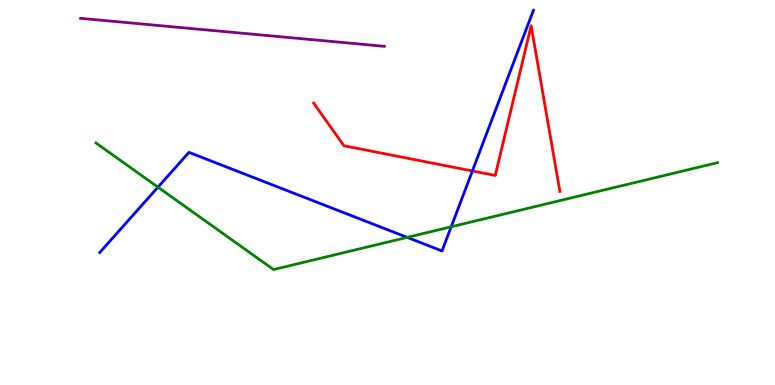[{'lines': ['blue', 'red'], 'intersections': [{'x': 6.1, 'y': 5.56}]}, {'lines': ['green', 'red'], 'intersections': []}, {'lines': ['purple', 'red'], 'intersections': []}, {'lines': ['blue', 'green'], 'intersections': [{'x': 2.04, 'y': 5.14}, {'x': 5.25, 'y': 3.83}, {'x': 5.82, 'y': 4.11}]}, {'lines': ['blue', 'purple'], 'intersections': []}, {'lines': ['green', 'purple'], 'intersections': []}]